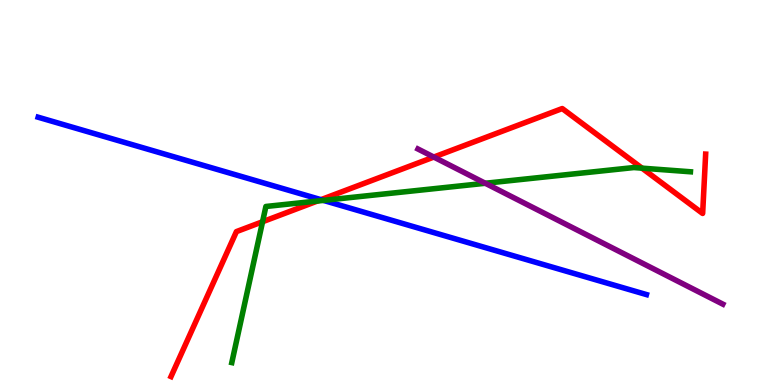[{'lines': ['blue', 'red'], 'intersections': [{'x': 4.14, 'y': 4.81}]}, {'lines': ['green', 'red'], 'intersections': [{'x': 3.39, 'y': 4.24}, {'x': 4.1, 'y': 4.78}, {'x': 8.28, 'y': 5.63}]}, {'lines': ['purple', 'red'], 'intersections': [{'x': 5.6, 'y': 5.92}]}, {'lines': ['blue', 'green'], 'intersections': [{'x': 4.17, 'y': 4.79}]}, {'lines': ['blue', 'purple'], 'intersections': []}, {'lines': ['green', 'purple'], 'intersections': [{'x': 6.26, 'y': 5.24}]}]